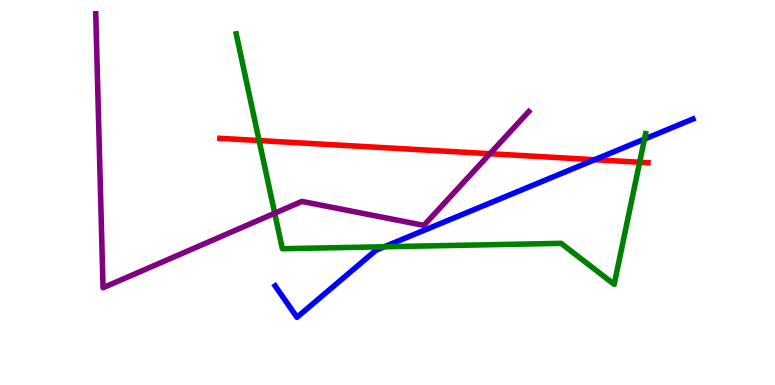[{'lines': ['blue', 'red'], 'intersections': [{'x': 7.67, 'y': 5.85}]}, {'lines': ['green', 'red'], 'intersections': [{'x': 3.34, 'y': 6.35}, {'x': 8.25, 'y': 5.79}]}, {'lines': ['purple', 'red'], 'intersections': [{'x': 6.32, 'y': 6.01}]}, {'lines': ['blue', 'green'], 'intersections': [{'x': 4.96, 'y': 3.59}, {'x': 8.32, 'y': 6.39}]}, {'lines': ['blue', 'purple'], 'intersections': []}, {'lines': ['green', 'purple'], 'intersections': [{'x': 3.54, 'y': 4.46}]}]